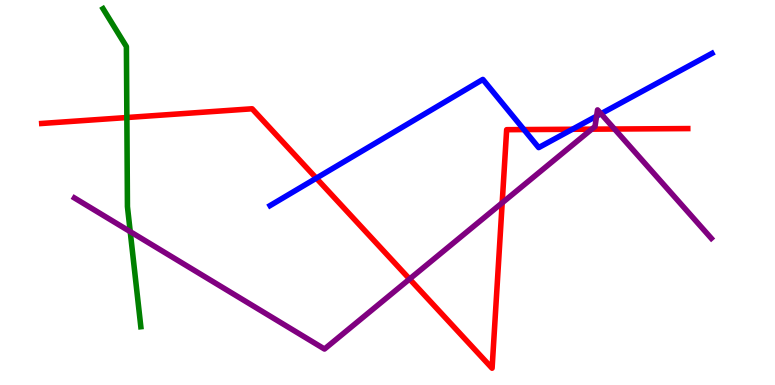[{'lines': ['blue', 'red'], 'intersections': [{'x': 4.08, 'y': 5.37}, {'x': 6.76, 'y': 6.63}, {'x': 7.39, 'y': 6.64}]}, {'lines': ['green', 'red'], 'intersections': [{'x': 1.64, 'y': 6.95}]}, {'lines': ['purple', 'red'], 'intersections': [{'x': 5.28, 'y': 2.75}, {'x': 6.48, 'y': 4.73}, {'x': 7.64, 'y': 6.65}, {'x': 7.93, 'y': 6.65}]}, {'lines': ['blue', 'green'], 'intersections': []}, {'lines': ['blue', 'purple'], 'intersections': [{'x': 7.7, 'y': 6.98}, {'x': 7.75, 'y': 7.05}]}, {'lines': ['green', 'purple'], 'intersections': [{'x': 1.68, 'y': 3.98}]}]